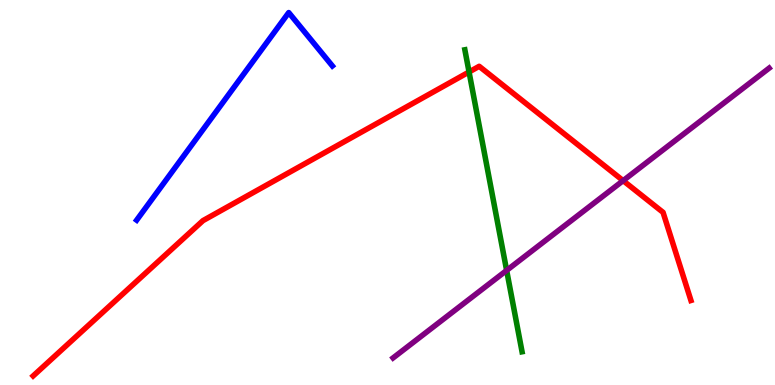[{'lines': ['blue', 'red'], 'intersections': []}, {'lines': ['green', 'red'], 'intersections': [{'x': 6.05, 'y': 8.13}]}, {'lines': ['purple', 'red'], 'intersections': [{'x': 8.04, 'y': 5.31}]}, {'lines': ['blue', 'green'], 'intersections': []}, {'lines': ['blue', 'purple'], 'intersections': []}, {'lines': ['green', 'purple'], 'intersections': [{'x': 6.54, 'y': 2.98}]}]